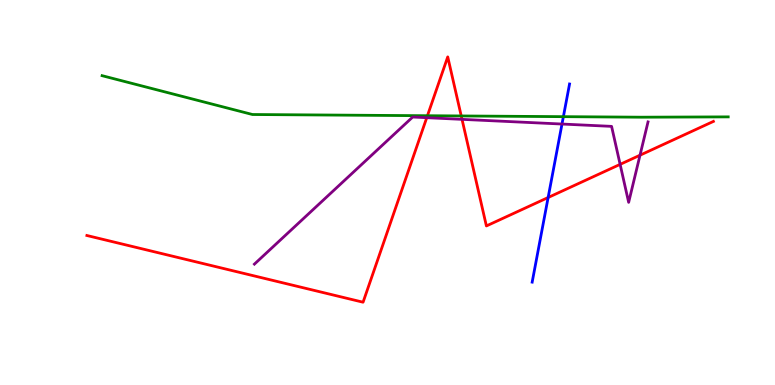[{'lines': ['blue', 'red'], 'intersections': [{'x': 7.07, 'y': 4.87}]}, {'lines': ['green', 'red'], 'intersections': [{'x': 5.52, 'y': 6.99}, {'x': 5.95, 'y': 6.99}]}, {'lines': ['purple', 'red'], 'intersections': [{'x': 5.51, 'y': 6.94}, {'x': 5.96, 'y': 6.9}, {'x': 8.0, 'y': 5.73}, {'x': 8.26, 'y': 5.97}]}, {'lines': ['blue', 'green'], 'intersections': [{'x': 7.27, 'y': 6.97}]}, {'lines': ['blue', 'purple'], 'intersections': [{'x': 7.25, 'y': 6.78}]}, {'lines': ['green', 'purple'], 'intersections': []}]